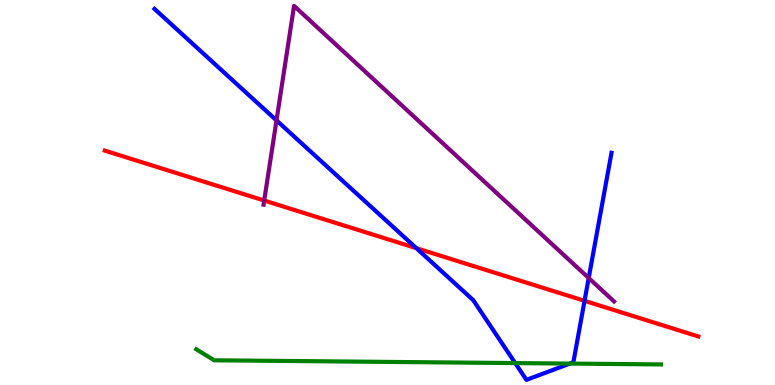[{'lines': ['blue', 'red'], 'intersections': [{'x': 5.37, 'y': 3.55}, {'x': 7.54, 'y': 2.19}]}, {'lines': ['green', 'red'], 'intersections': []}, {'lines': ['purple', 'red'], 'intersections': [{'x': 3.41, 'y': 4.79}]}, {'lines': ['blue', 'green'], 'intersections': [{'x': 6.65, 'y': 0.569}, {'x': 7.35, 'y': 0.556}]}, {'lines': ['blue', 'purple'], 'intersections': [{'x': 3.57, 'y': 6.87}, {'x': 7.6, 'y': 2.78}]}, {'lines': ['green', 'purple'], 'intersections': []}]